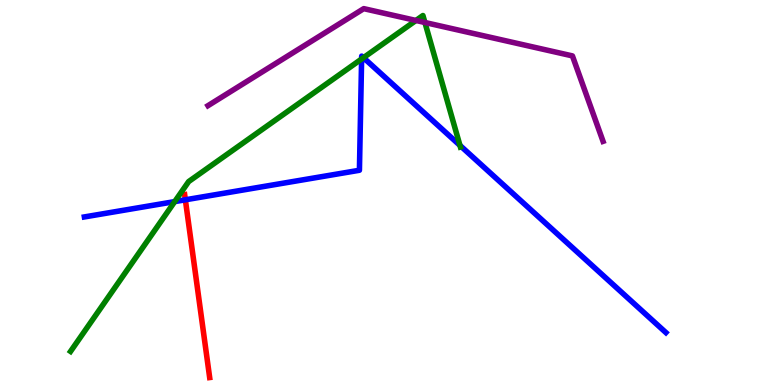[{'lines': ['blue', 'red'], 'intersections': [{'x': 2.39, 'y': 4.81}]}, {'lines': ['green', 'red'], 'intersections': []}, {'lines': ['purple', 'red'], 'intersections': []}, {'lines': ['blue', 'green'], 'intersections': [{'x': 2.25, 'y': 4.76}, {'x': 4.67, 'y': 8.47}, {'x': 4.69, 'y': 8.5}, {'x': 5.93, 'y': 6.22}]}, {'lines': ['blue', 'purple'], 'intersections': []}, {'lines': ['green', 'purple'], 'intersections': [{'x': 5.37, 'y': 9.47}, {'x': 5.48, 'y': 9.42}]}]